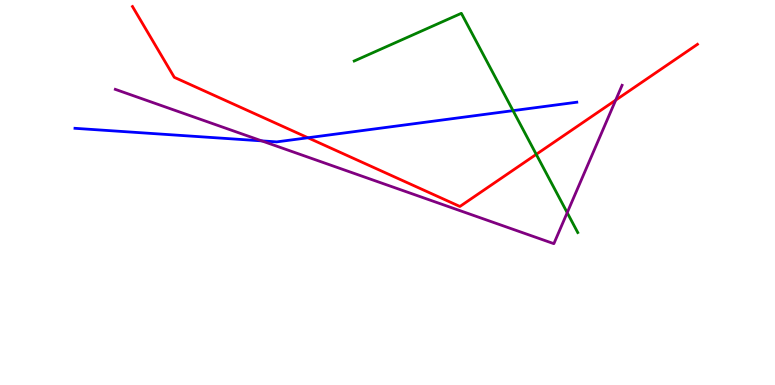[{'lines': ['blue', 'red'], 'intersections': [{'x': 3.97, 'y': 6.42}]}, {'lines': ['green', 'red'], 'intersections': [{'x': 6.92, 'y': 5.99}]}, {'lines': ['purple', 'red'], 'intersections': [{'x': 7.94, 'y': 7.4}]}, {'lines': ['blue', 'green'], 'intersections': [{'x': 6.62, 'y': 7.13}]}, {'lines': ['blue', 'purple'], 'intersections': [{'x': 3.38, 'y': 6.34}]}, {'lines': ['green', 'purple'], 'intersections': [{'x': 7.32, 'y': 4.48}]}]